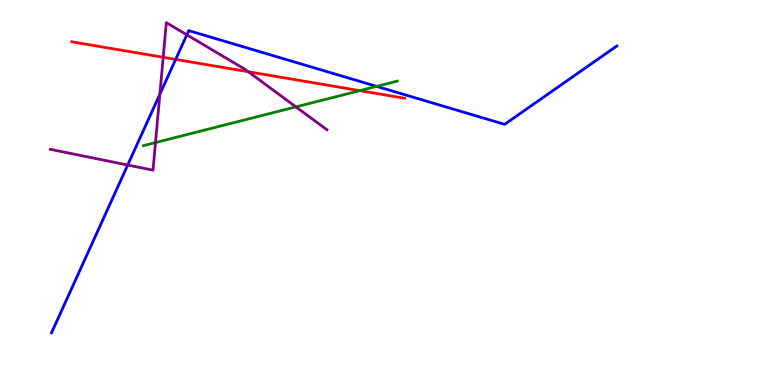[{'lines': ['blue', 'red'], 'intersections': [{'x': 2.27, 'y': 8.46}]}, {'lines': ['green', 'red'], 'intersections': [{'x': 4.64, 'y': 7.65}]}, {'lines': ['purple', 'red'], 'intersections': [{'x': 2.11, 'y': 8.51}, {'x': 3.2, 'y': 8.14}]}, {'lines': ['blue', 'green'], 'intersections': [{'x': 4.86, 'y': 7.76}]}, {'lines': ['blue', 'purple'], 'intersections': [{'x': 1.65, 'y': 5.71}, {'x': 2.06, 'y': 7.55}, {'x': 2.41, 'y': 9.1}]}, {'lines': ['green', 'purple'], 'intersections': [{'x': 2.01, 'y': 6.3}, {'x': 3.82, 'y': 7.22}]}]